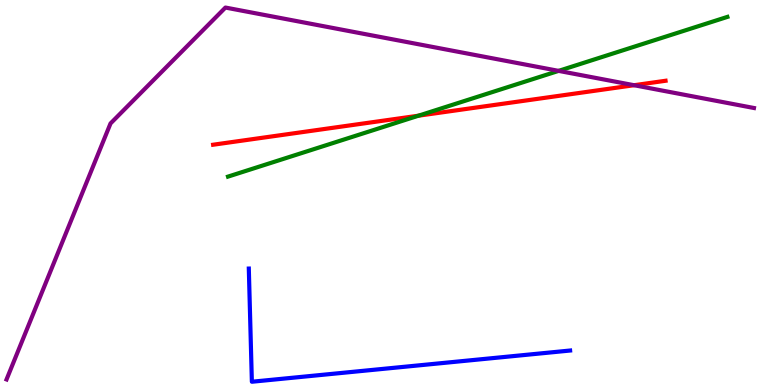[{'lines': ['blue', 'red'], 'intersections': []}, {'lines': ['green', 'red'], 'intersections': [{'x': 5.4, 'y': 6.99}]}, {'lines': ['purple', 'red'], 'intersections': [{'x': 8.18, 'y': 7.79}]}, {'lines': ['blue', 'green'], 'intersections': []}, {'lines': ['blue', 'purple'], 'intersections': []}, {'lines': ['green', 'purple'], 'intersections': [{'x': 7.21, 'y': 8.16}]}]